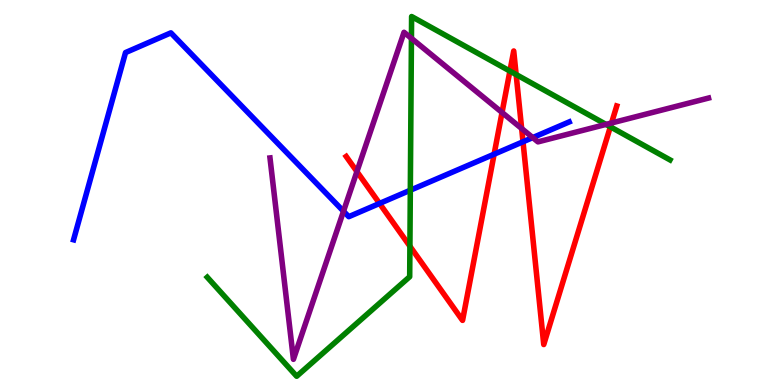[{'lines': ['blue', 'red'], 'intersections': [{'x': 4.9, 'y': 4.72}, {'x': 6.38, 'y': 5.99}, {'x': 6.75, 'y': 6.32}]}, {'lines': ['green', 'red'], 'intersections': [{'x': 5.29, 'y': 3.6}, {'x': 6.58, 'y': 8.15}, {'x': 6.66, 'y': 8.06}, {'x': 7.88, 'y': 6.71}]}, {'lines': ['purple', 'red'], 'intersections': [{'x': 4.61, 'y': 5.54}, {'x': 6.48, 'y': 7.08}, {'x': 6.73, 'y': 6.66}, {'x': 7.89, 'y': 6.81}]}, {'lines': ['blue', 'green'], 'intersections': [{'x': 5.29, 'y': 5.06}]}, {'lines': ['blue', 'purple'], 'intersections': [{'x': 4.43, 'y': 4.51}, {'x': 6.87, 'y': 6.43}]}, {'lines': ['green', 'purple'], 'intersections': [{'x': 5.31, 'y': 9.0}, {'x': 7.82, 'y': 6.77}]}]